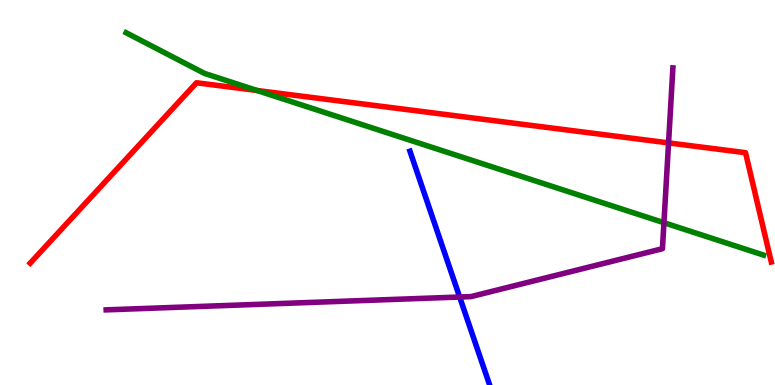[{'lines': ['blue', 'red'], 'intersections': []}, {'lines': ['green', 'red'], 'intersections': [{'x': 3.32, 'y': 7.65}]}, {'lines': ['purple', 'red'], 'intersections': [{'x': 8.63, 'y': 6.29}]}, {'lines': ['blue', 'green'], 'intersections': []}, {'lines': ['blue', 'purple'], 'intersections': [{'x': 5.93, 'y': 2.29}]}, {'lines': ['green', 'purple'], 'intersections': [{'x': 8.57, 'y': 4.22}]}]